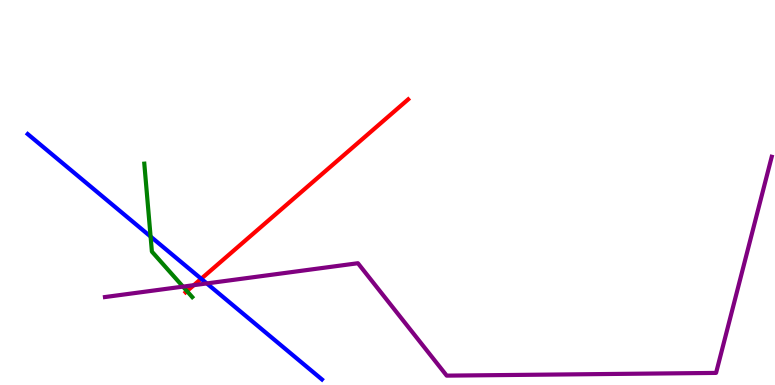[{'lines': ['blue', 'red'], 'intersections': [{'x': 2.6, 'y': 2.76}]}, {'lines': ['green', 'red'], 'intersections': [{'x': 2.41, 'y': 2.44}]}, {'lines': ['purple', 'red'], 'intersections': [{'x': 2.5, 'y': 2.59}]}, {'lines': ['blue', 'green'], 'intersections': [{'x': 1.94, 'y': 3.86}]}, {'lines': ['blue', 'purple'], 'intersections': [{'x': 2.67, 'y': 2.64}]}, {'lines': ['green', 'purple'], 'intersections': [{'x': 2.36, 'y': 2.56}]}]